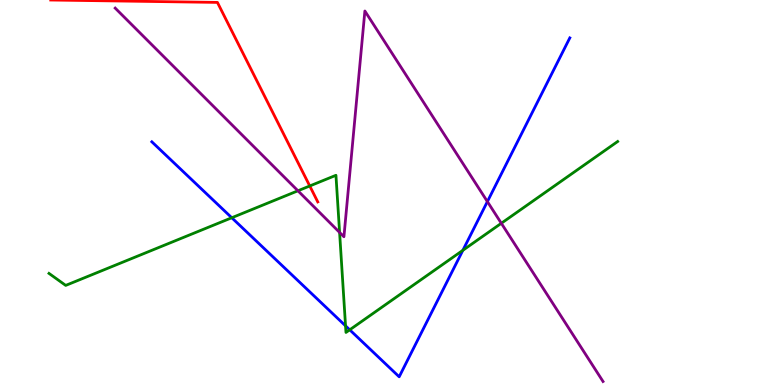[{'lines': ['blue', 'red'], 'intersections': []}, {'lines': ['green', 'red'], 'intersections': [{'x': 4.0, 'y': 5.17}]}, {'lines': ['purple', 'red'], 'intersections': []}, {'lines': ['blue', 'green'], 'intersections': [{'x': 2.99, 'y': 4.34}, {'x': 4.46, 'y': 1.54}, {'x': 4.51, 'y': 1.43}, {'x': 5.97, 'y': 3.5}]}, {'lines': ['blue', 'purple'], 'intersections': [{'x': 6.29, 'y': 4.76}]}, {'lines': ['green', 'purple'], 'intersections': [{'x': 3.84, 'y': 5.04}, {'x': 4.38, 'y': 3.96}, {'x': 6.47, 'y': 4.2}]}]